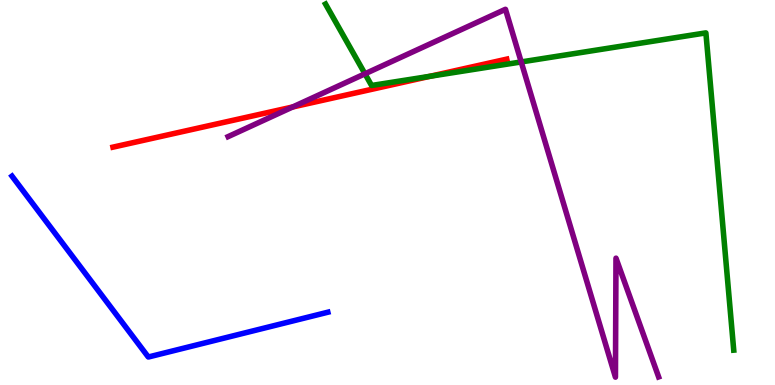[{'lines': ['blue', 'red'], 'intersections': []}, {'lines': ['green', 'red'], 'intersections': [{'x': 5.55, 'y': 8.02}]}, {'lines': ['purple', 'red'], 'intersections': [{'x': 3.78, 'y': 7.22}]}, {'lines': ['blue', 'green'], 'intersections': []}, {'lines': ['blue', 'purple'], 'intersections': []}, {'lines': ['green', 'purple'], 'intersections': [{'x': 4.71, 'y': 8.08}, {'x': 6.73, 'y': 8.39}]}]